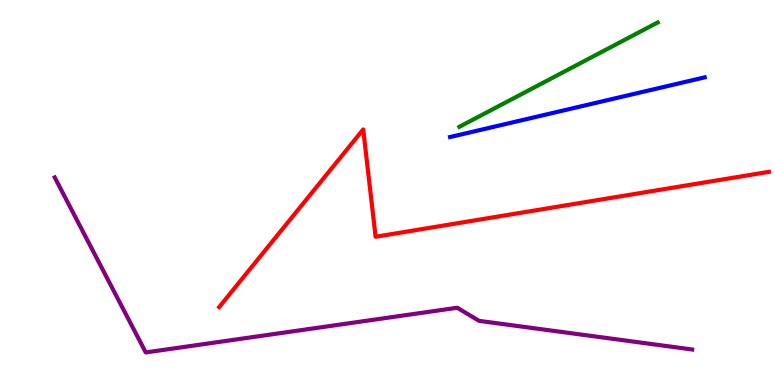[{'lines': ['blue', 'red'], 'intersections': []}, {'lines': ['green', 'red'], 'intersections': []}, {'lines': ['purple', 'red'], 'intersections': []}, {'lines': ['blue', 'green'], 'intersections': []}, {'lines': ['blue', 'purple'], 'intersections': []}, {'lines': ['green', 'purple'], 'intersections': []}]